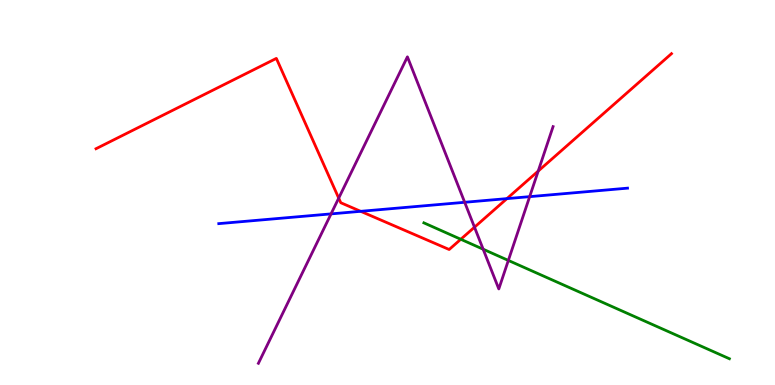[{'lines': ['blue', 'red'], 'intersections': [{'x': 4.65, 'y': 4.51}, {'x': 6.54, 'y': 4.84}]}, {'lines': ['green', 'red'], 'intersections': [{'x': 5.95, 'y': 3.79}]}, {'lines': ['purple', 'red'], 'intersections': [{'x': 4.37, 'y': 4.85}, {'x': 6.12, 'y': 4.1}, {'x': 6.94, 'y': 5.56}]}, {'lines': ['blue', 'green'], 'intersections': []}, {'lines': ['blue', 'purple'], 'intersections': [{'x': 4.27, 'y': 4.44}, {'x': 6.0, 'y': 4.75}, {'x': 6.83, 'y': 4.89}]}, {'lines': ['green', 'purple'], 'intersections': [{'x': 6.23, 'y': 3.53}, {'x': 6.56, 'y': 3.24}]}]